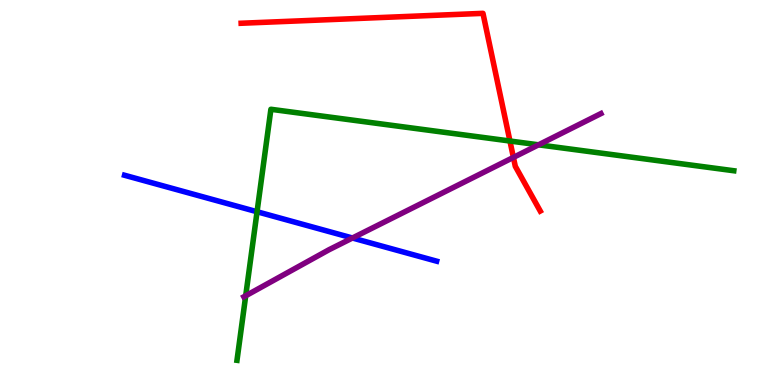[{'lines': ['blue', 'red'], 'intersections': []}, {'lines': ['green', 'red'], 'intersections': [{'x': 6.58, 'y': 6.34}]}, {'lines': ['purple', 'red'], 'intersections': [{'x': 6.62, 'y': 5.91}]}, {'lines': ['blue', 'green'], 'intersections': [{'x': 3.32, 'y': 4.5}]}, {'lines': ['blue', 'purple'], 'intersections': [{'x': 4.55, 'y': 3.82}]}, {'lines': ['green', 'purple'], 'intersections': [{'x': 3.17, 'y': 2.32}, {'x': 6.95, 'y': 6.24}]}]